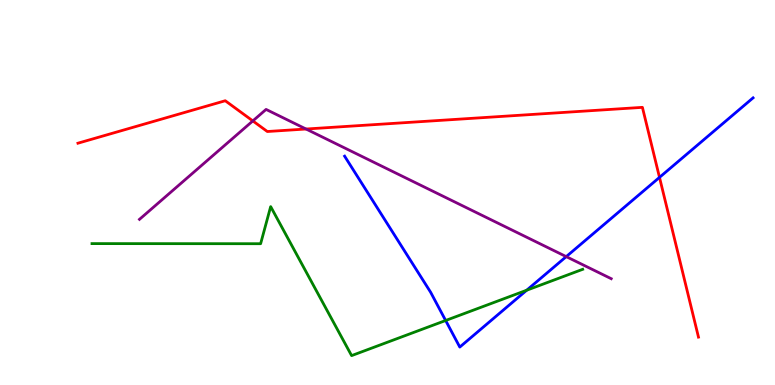[{'lines': ['blue', 'red'], 'intersections': [{'x': 8.51, 'y': 5.39}]}, {'lines': ['green', 'red'], 'intersections': []}, {'lines': ['purple', 'red'], 'intersections': [{'x': 3.26, 'y': 6.86}, {'x': 3.95, 'y': 6.65}]}, {'lines': ['blue', 'green'], 'intersections': [{'x': 5.75, 'y': 1.68}, {'x': 6.8, 'y': 2.46}]}, {'lines': ['blue', 'purple'], 'intersections': [{'x': 7.31, 'y': 3.33}]}, {'lines': ['green', 'purple'], 'intersections': []}]